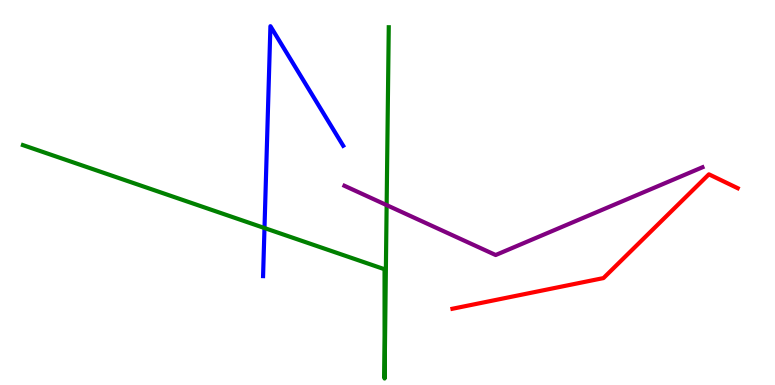[{'lines': ['blue', 'red'], 'intersections': []}, {'lines': ['green', 'red'], 'intersections': []}, {'lines': ['purple', 'red'], 'intersections': []}, {'lines': ['blue', 'green'], 'intersections': [{'x': 3.41, 'y': 4.08}]}, {'lines': ['blue', 'purple'], 'intersections': []}, {'lines': ['green', 'purple'], 'intersections': [{'x': 4.99, 'y': 4.67}]}]